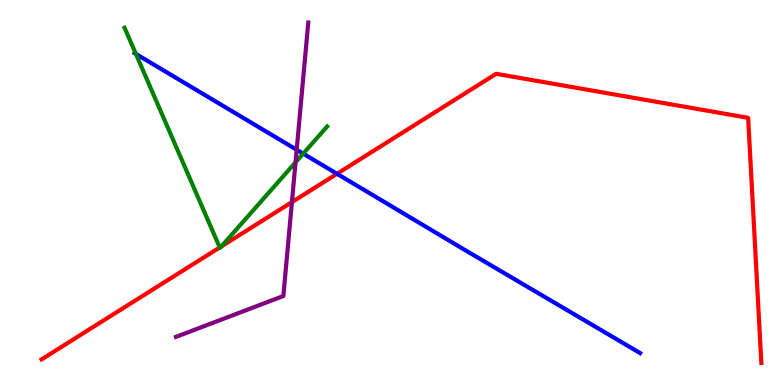[{'lines': ['blue', 'red'], 'intersections': [{'x': 4.35, 'y': 5.49}]}, {'lines': ['green', 'red'], 'intersections': [{'x': 2.84, 'y': 3.57}, {'x': 2.86, 'y': 3.6}]}, {'lines': ['purple', 'red'], 'intersections': [{'x': 3.77, 'y': 4.75}]}, {'lines': ['blue', 'green'], 'intersections': [{'x': 1.75, 'y': 8.6}, {'x': 3.91, 'y': 6.01}]}, {'lines': ['blue', 'purple'], 'intersections': [{'x': 3.83, 'y': 6.11}]}, {'lines': ['green', 'purple'], 'intersections': [{'x': 3.81, 'y': 5.78}]}]